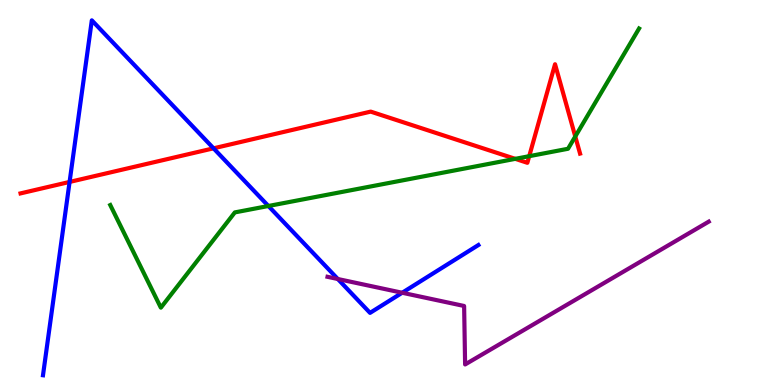[{'lines': ['blue', 'red'], 'intersections': [{'x': 0.898, 'y': 5.27}, {'x': 2.76, 'y': 6.15}]}, {'lines': ['green', 'red'], 'intersections': [{'x': 6.65, 'y': 5.87}, {'x': 6.83, 'y': 5.94}, {'x': 7.42, 'y': 6.45}]}, {'lines': ['purple', 'red'], 'intersections': []}, {'lines': ['blue', 'green'], 'intersections': [{'x': 3.46, 'y': 4.65}]}, {'lines': ['blue', 'purple'], 'intersections': [{'x': 4.36, 'y': 2.75}, {'x': 5.19, 'y': 2.4}]}, {'lines': ['green', 'purple'], 'intersections': []}]